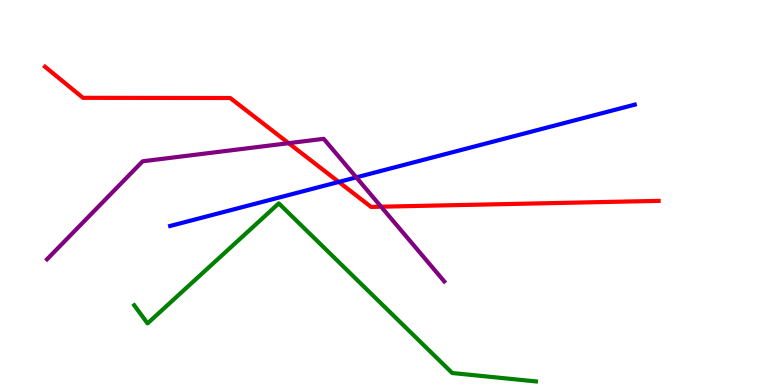[{'lines': ['blue', 'red'], 'intersections': [{'x': 4.37, 'y': 5.27}]}, {'lines': ['green', 'red'], 'intersections': []}, {'lines': ['purple', 'red'], 'intersections': [{'x': 3.72, 'y': 6.28}, {'x': 4.92, 'y': 4.63}]}, {'lines': ['blue', 'green'], 'intersections': []}, {'lines': ['blue', 'purple'], 'intersections': [{'x': 4.6, 'y': 5.39}]}, {'lines': ['green', 'purple'], 'intersections': []}]